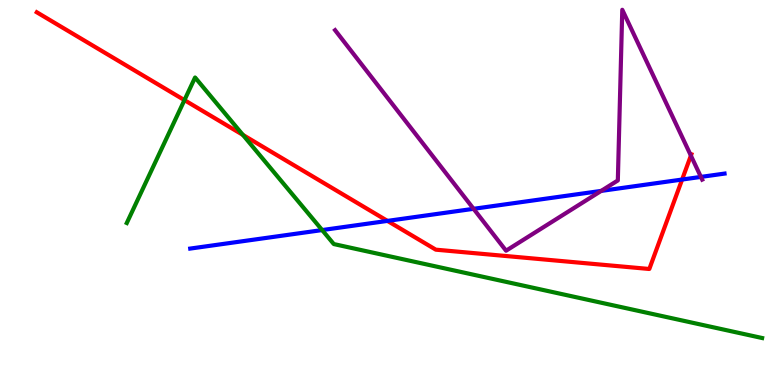[{'lines': ['blue', 'red'], 'intersections': [{'x': 5.0, 'y': 4.26}, {'x': 8.8, 'y': 5.34}]}, {'lines': ['green', 'red'], 'intersections': [{'x': 2.38, 'y': 7.4}, {'x': 3.13, 'y': 6.5}]}, {'lines': ['purple', 'red'], 'intersections': [{'x': 8.91, 'y': 5.96}]}, {'lines': ['blue', 'green'], 'intersections': [{'x': 4.16, 'y': 4.02}]}, {'lines': ['blue', 'purple'], 'intersections': [{'x': 6.11, 'y': 4.58}, {'x': 7.76, 'y': 5.04}, {'x': 9.04, 'y': 5.4}]}, {'lines': ['green', 'purple'], 'intersections': []}]